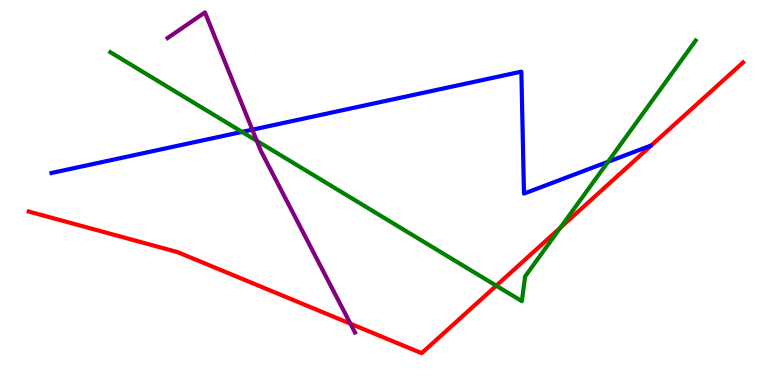[{'lines': ['blue', 'red'], 'intersections': []}, {'lines': ['green', 'red'], 'intersections': [{'x': 6.4, 'y': 2.58}, {'x': 7.23, 'y': 4.09}]}, {'lines': ['purple', 'red'], 'intersections': [{'x': 4.52, 'y': 1.59}]}, {'lines': ['blue', 'green'], 'intersections': [{'x': 3.12, 'y': 6.57}, {'x': 7.85, 'y': 5.8}]}, {'lines': ['blue', 'purple'], 'intersections': [{'x': 3.26, 'y': 6.63}]}, {'lines': ['green', 'purple'], 'intersections': [{'x': 3.31, 'y': 6.34}]}]